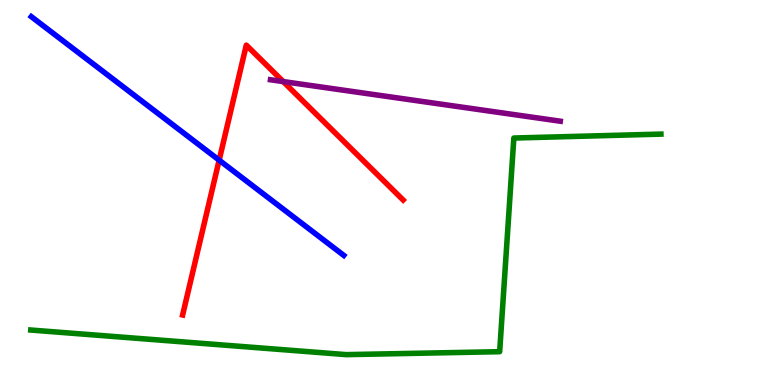[{'lines': ['blue', 'red'], 'intersections': [{'x': 2.83, 'y': 5.84}]}, {'lines': ['green', 'red'], 'intersections': []}, {'lines': ['purple', 'red'], 'intersections': [{'x': 3.65, 'y': 7.88}]}, {'lines': ['blue', 'green'], 'intersections': []}, {'lines': ['blue', 'purple'], 'intersections': []}, {'lines': ['green', 'purple'], 'intersections': []}]